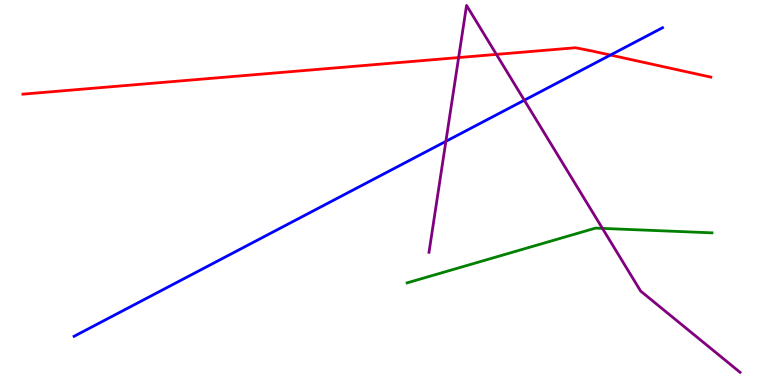[{'lines': ['blue', 'red'], 'intersections': [{'x': 7.88, 'y': 8.57}]}, {'lines': ['green', 'red'], 'intersections': []}, {'lines': ['purple', 'red'], 'intersections': [{'x': 5.92, 'y': 8.51}, {'x': 6.41, 'y': 8.59}]}, {'lines': ['blue', 'green'], 'intersections': []}, {'lines': ['blue', 'purple'], 'intersections': [{'x': 5.75, 'y': 6.33}, {'x': 6.77, 'y': 7.4}]}, {'lines': ['green', 'purple'], 'intersections': [{'x': 7.77, 'y': 4.07}]}]